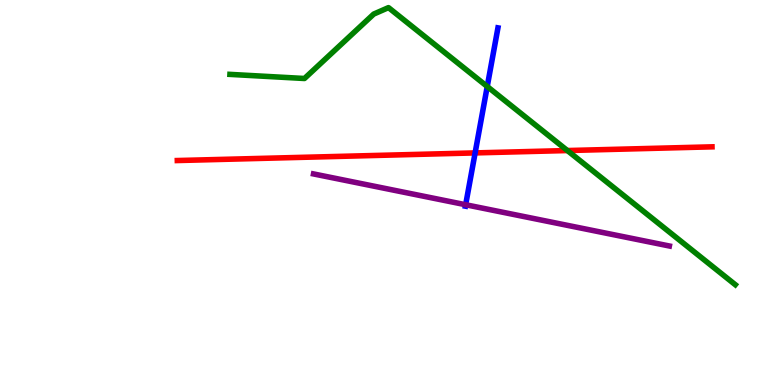[{'lines': ['blue', 'red'], 'intersections': [{'x': 6.13, 'y': 6.03}]}, {'lines': ['green', 'red'], 'intersections': [{'x': 7.32, 'y': 6.09}]}, {'lines': ['purple', 'red'], 'intersections': []}, {'lines': ['blue', 'green'], 'intersections': [{'x': 6.29, 'y': 7.75}]}, {'lines': ['blue', 'purple'], 'intersections': [{'x': 6.01, 'y': 4.68}]}, {'lines': ['green', 'purple'], 'intersections': []}]